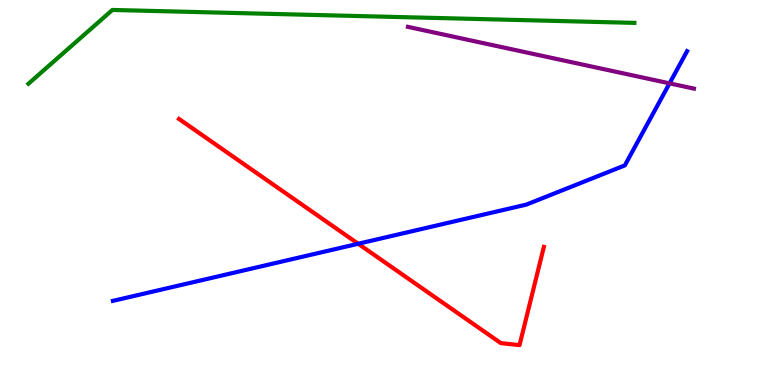[{'lines': ['blue', 'red'], 'intersections': [{'x': 4.62, 'y': 3.67}]}, {'lines': ['green', 'red'], 'intersections': []}, {'lines': ['purple', 'red'], 'intersections': []}, {'lines': ['blue', 'green'], 'intersections': []}, {'lines': ['blue', 'purple'], 'intersections': [{'x': 8.64, 'y': 7.84}]}, {'lines': ['green', 'purple'], 'intersections': []}]